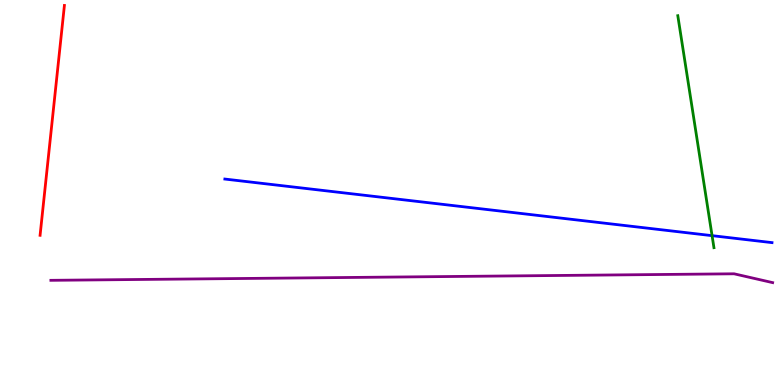[{'lines': ['blue', 'red'], 'intersections': []}, {'lines': ['green', 'red'], 'intersections': []}, {'lines': ['purple', 'red'], 'intersections': []}, {'lines': ['blue', 'green'], 'intersections': [{'x': 9.19, 'y': 3.88}]}, {'lines': ['blue', 'purple'], 'intersections': []}, {'lines': ['green', 'purple'], 'intersections': []}]